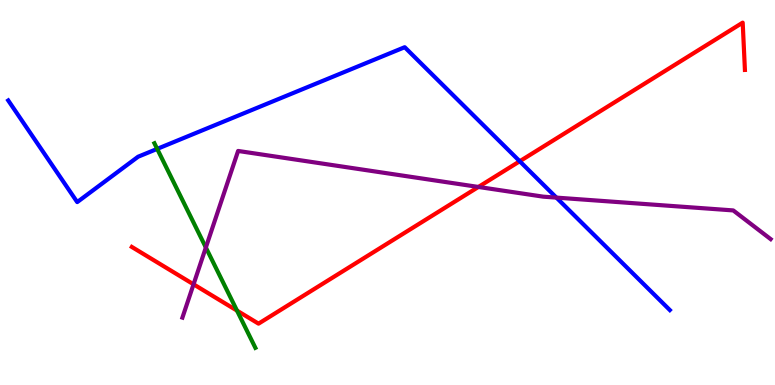[{'lines': ['blue', 'red'], 'intersections': [{'x': 6.71, 'y': 5.81}]}, {'lines': ['green', 'red'], 'intersections': [{'x': 3.06, 'y': 1.93}]}, {'lines': ['purple', 'red'], 'intersections': [{'x': 2.5, 'y': 2.62}, {'x': 6.17, 'y': 5.14}]}, {'lines': ['blue', 'green'], 'intersections': [{'x': 2.03, 'y': 6.13}]}, {'lines': ['blue', 'purple'], 'intersections': [{'x': 7.18, 'y': 4.87}]}, {'lines': ['green', 'purple'], 'intersections': [{'x': 2.66, 'y': 3.57}]}]